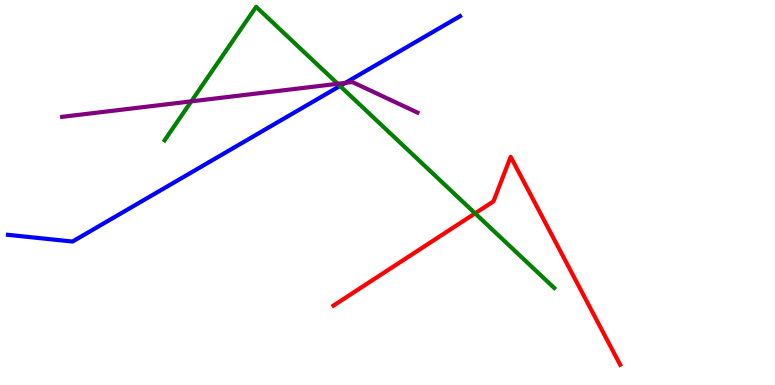[{'lines': ['blue', 'red'], 'intersections': []}, {'lines': ['green', 'red'], 'intersections': [{'x': 6.13, 'y': 4.46}]}, {'lines': ['purple', 'red'], 'intersections': []}, {'lines': ['blue', 'green'], 'intersections': [{'x': 4.39, 'y': 7.77}]}, {'lines': ['blue', 'purple'], 'intersections': [{'x': 4.46, 'y': 7.85}]}, {'lines': ['green', 'purple'], 'intersections': [{'x': 2.47, 'y': 7.37}, {'x': 4.36, 'y': 7.82}]}]